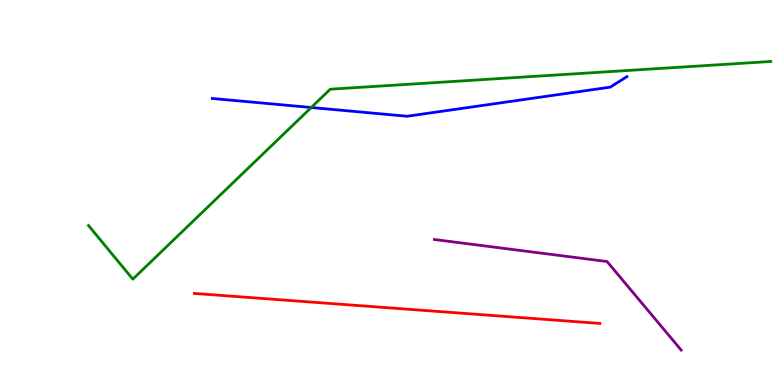[{'lines': ['blue', 'red'], 'intersections': []}, {'lines': ['green', 'red'], 'intersections': []}, {'lines': ['purple', 'red'], 'intersections': []}, {'lines': ['blue', 'green'], 'intersections': [{'x': 4.02, 'y': 7.21}]}, {'lines': ['blue', 'purple'], 'intersections': []}, {'lines': ['green', 'purple'], 'intersections': []}]